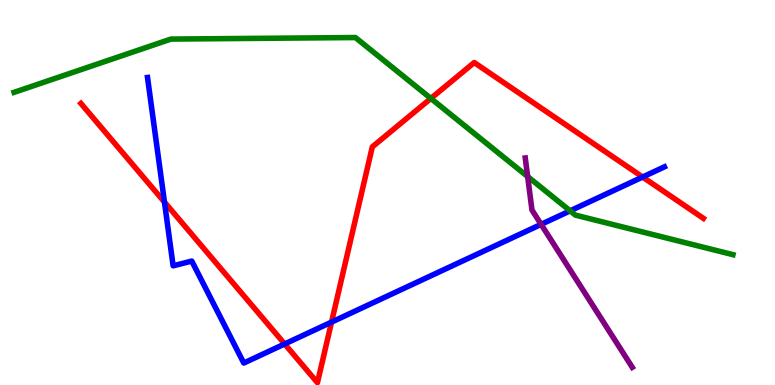[{'lines': ['blue', 'red'], 'intersections': [{'x': 2.12, 'y': 4.75}, {'x': 3.67, 'y': 1.07}, {'x': 4.28, 'y': 1.63}, {'x': 8.29, 'y': 5.4}]}, {'lines': ['green', 'red'], 'intersections': [{'x': 5.56, 'y': 7.44}]}, {'lines': ['purple', 'red'], 'intersections': []}, {'lines': ['blue', 'green'], 'intersections': [{'x': 7.36, 'y': 4.52}]}, {'lines': ['blue', 'purple'], 'intersections': [{'x': 6.98, 'y': 4.17}]}, {'lines': ['green', 'purple'], 'intersections': [{'x': 6.81, 'y': 5.41}]}]